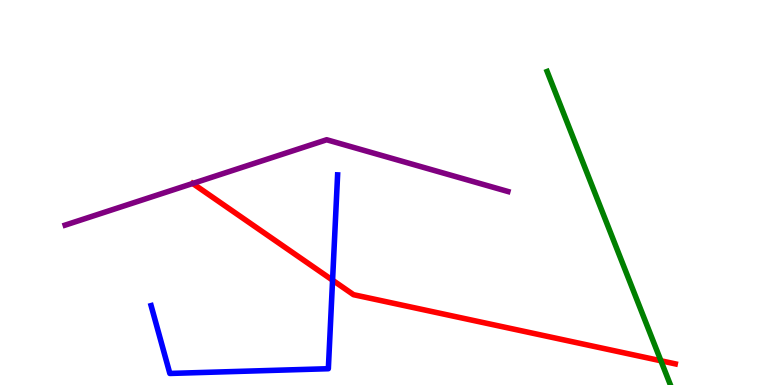[{'lines': ['blue', 'red'], 'intersections': [{'x': 4.29, 'y': 2.72}]}, {'lines': ['green', 'red'], 'intersections': [{'x': 8.53, 'y': 0.629}]}, {'lines': ['purple', 'red'], 'intersections': [{'x': 2.49, 'y': 5.23}]}, {'lines': ['blue', 'green'], 'intersections': []}, {'lines': ['blue', 'purple'], 'intersections': []}, {'lines': ['green', 'purple'], 'intersections': []}]